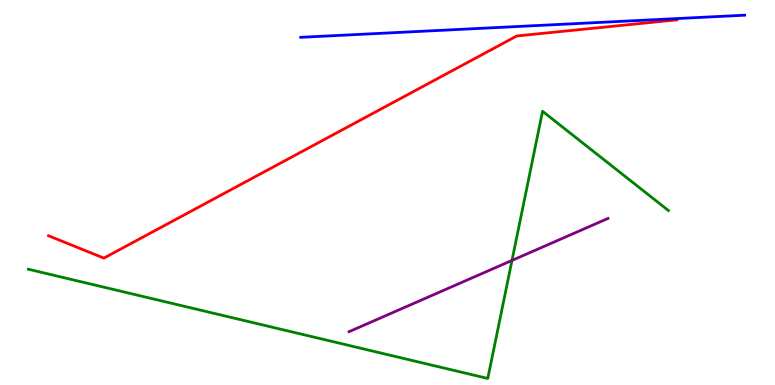[{'lines': ['blue', 'red'], 'intersections': []}, {'lines': ['green', 'red'], 'intersections': []}, {'lines': ['purple', 'red'], 'intersections': []}, {'lines': ['blue', 'green'], 'intersections': []}, {'lines': ['blue', 'purple'], 'intersections': []}, {'lines': ['green', 'purple'], 'intersections': [{'x': 6.61, 'y': 3.24}]}]